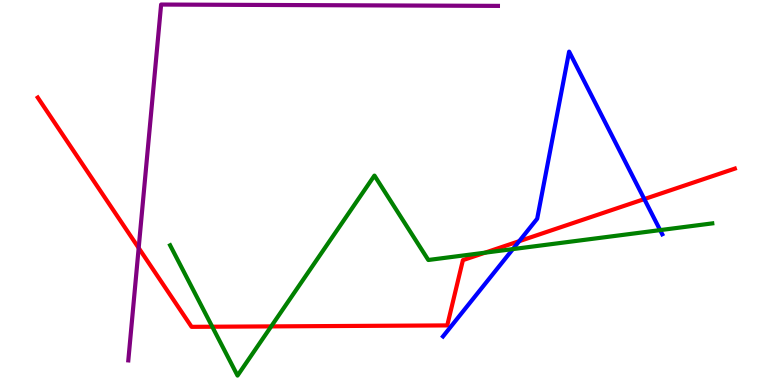[{'lines': ['blue', 'red'], 'intersections': [{'x': 6.7, 'y': 3.74}, {'x': 8.31, 'y': 4.83}]}, {'lines': ['green', 'red'], 'intersections': [{'x': 2.74, 'y': 1.51}, {'x': 3.5, 'y': 1.52}, {'x': 6.26, 'y': 3.44}]}, {'lines': ['purple', 'red'], 'intersections': [{'x': 1.79, 'y': 3.56}]}, {'lines': ['blue', 'green'], 'intersections': [{'x': 6.62, 'y': 3.53}, {'x': 8.52, 'y': 4.02}]}, {'lines': ['blue', 'purple'], 'intersections': []}, {'lines': ['green', 'purple'], 'intersections': []}]